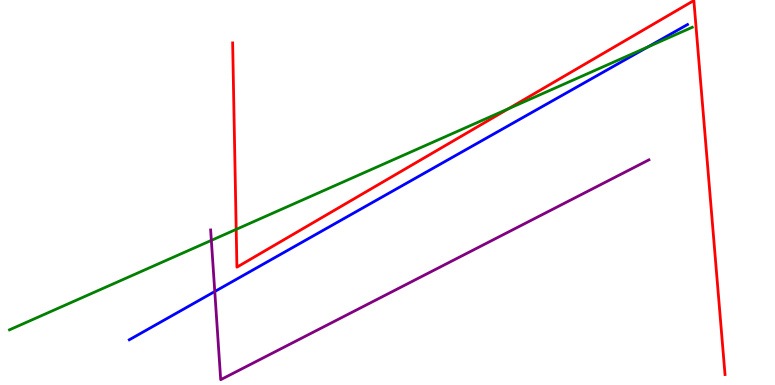[{'lines': ['blue', 'red'], 'intersections': []}, {'lines': ['green', 'red'], 'intersections': [{'x': 3.05, 'y': 4.04}, {'x': 6.56, 'y': 7.18}]}, {'lines': ['purple', 'red'], 'intersections': []}, {'lines': ['blue', 'green'], 'intersections': [{'x': 8.36, 'y': 8.78}]}, {'lines': ['blue', 'purple'], 'intersections': [{'x': 2.77, 'y': 2.43}]}, {'lines': ['green', 'purple'], 'intersections': [{'x': 2.73, 'y': 3.76}]}]